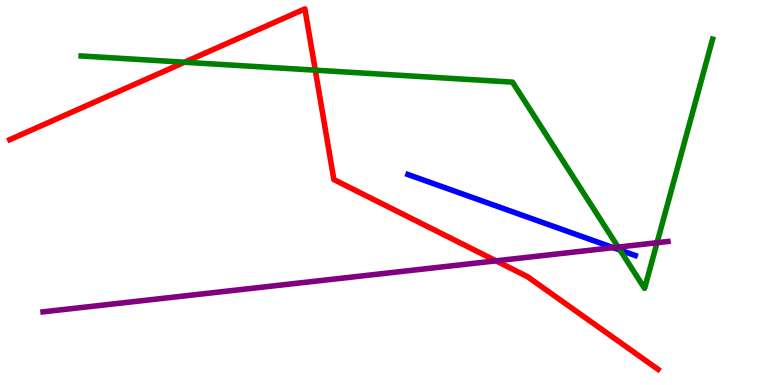[{'lines': ['blue', 'red'], 'intersections': []}, {'lines': ['green', 'red'], 'intersections': [{'x': 2.38, 'y': 8.38}, {'x': 4.07, 'y': 8.18}]}, {'lines': ['purple', 'red'], 'intersections': [{'x': 6.4, 'y': 3.22}]}, {'lines': ['blue', 'green'], 'intersections': [{'x': 8.0, 'y': 3.5}]}, {'lines': ['blue', 'purple'], 'intersections': [{'x': 7.91, 'y': 3.57}]}, {'lines': ['green', 'purple'], 'intersections': [{'x': 7.98, 'y': 3.58}, {'x': 8.48, 'y': 3.7}]}]